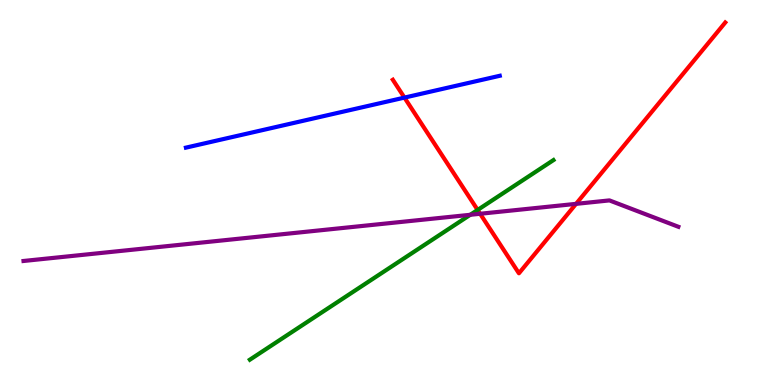[{'lines': ['blue', 'red'], 'intersections': [{'x': 5.22, 'y': 7.46}]}, {'lines': ['green', 'red'], 'intersections': [{'x': 6.16, 'y': 4.55}]}, {'lines': ['purple', 'red'], 'intersections': [{'x': 6.2, 'y': 4.45}, {'x': 7.43, 'y': 4.71}]}, {'lines': ['blue', 'green'], 'intersections': []}, {'lines': ['blue', 'purple'], 'intersections': []}, {'lines': ['green', 'purple'], 'intersections': [{'x': 6.07, 'y': 4.42}]}]